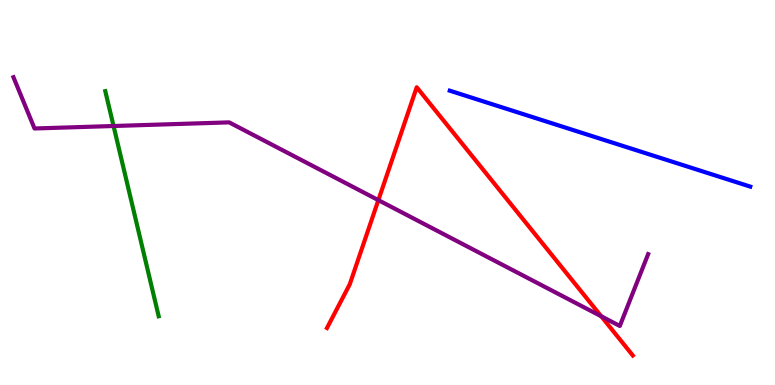[{'lines': ['blue', 'red'], 'intersections': []}, {'lines': ['green', 'red'], 'intersections': []}, {'lines': ['purple', 'red'], 'intersections': [{'x': 4.88, 'y': 4.8}, {'x': 7.76, 'y': 1.79}]}, {'lines': ['blue', 'green'], 'intersections': []}, {'lines': ['blue', 'purple'], 'intersections': []}, {'lines': ['green', 'purple'], 'intersections': [{'x': 1.47, 'y': 6.73}]}]